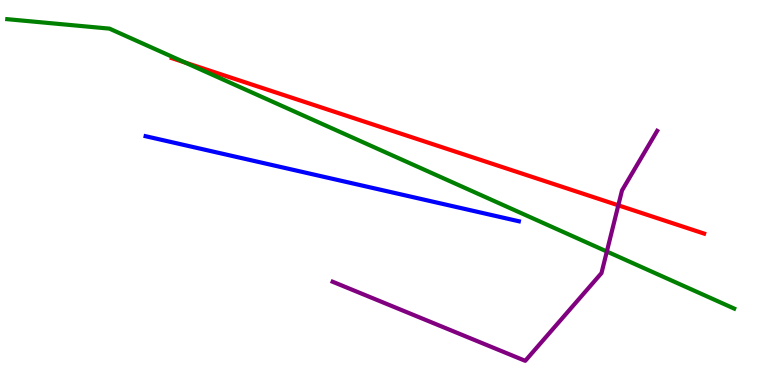[{'lines': ['blue', 'red'], 'intersections': []}, {'lines': ['green', 'red'], 'intersections': [{'x': 2.39, 'y': 8.38}]}, {'lines': ['purple', 'red'], 'intersections': [{'x': 7.98, 'y': 4.67}]}, {'lines': ['blue', 'green'], 'intersections': []}, {'lines': ['blue', 'purple'], 'intersections': []}, {'lines': ['green', 'purple'], 'intersections': [{'x': 7.83, 'y': 3.47}]}]